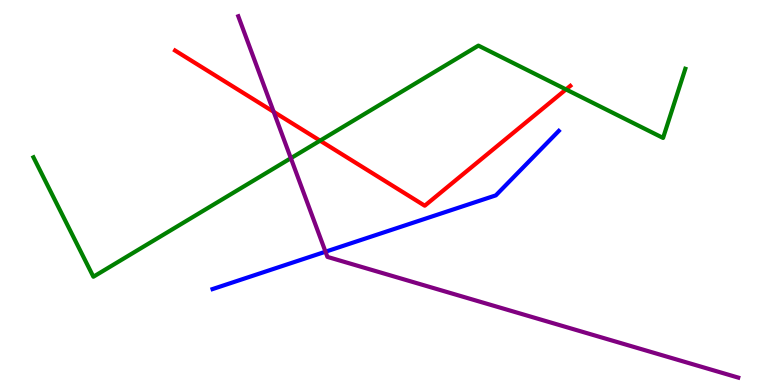[{'lines': ['blue', 'red'], 'intersections': []}, {'lines': ['green', 'red'], 'intersections': [{'x': 4.13, 'y': 6.35}, {'x': 7.3, 'y': 7.68}]}, {'lines': ['purple', 'red'], 'intersections': [{'x': 3.53, 'y': 7.1}]}, {'lines': ['blue', 'green'], 'intersections': []}, {'lines': ['blue', 'purple'], 'intersections': [{'x': 4.2, 'y': 3.46}]}, {'lines': ['green', 'purple'], 'intersections': [{'x': 3.75, 'y': 5.89}]}]